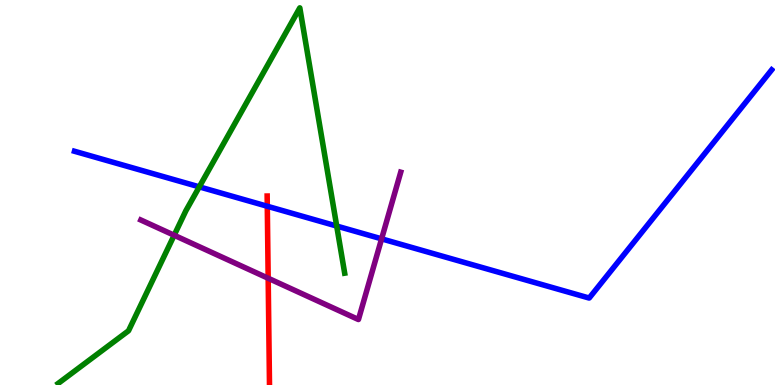[{'lines': ['blue', 'red'], 'intersections': [{'x': 3.45, 'y': 4.64}]}, {'lines': ['green', 'red'], 'intersections': []}, {'lines': ['purple', 'red'], 'intersections': [{'x': 3.46, 'y': 2.77}]}, {'lines': ['blue', 'green'], 'intersections': [{'x': 2.57, 'y': 5.15}, {'x': 4.34, 'y': 4.13}]}, {'lines': ['blue', 'purple'], 'intersections': [{'x': 4.92, 'y': 3.8}]}, {'lines': ['green', 'purple'], 'intersections': [{'x': 2.25, 'y': 3.89}]}]